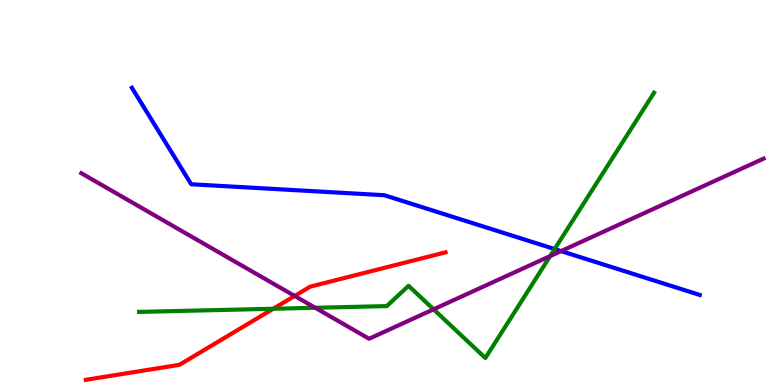[{'lines': ['blue', 'red'], 'intersections': []}, {'lines': ['green', 'red'], 'intersections': [{'x': 3.53, 'y': 1.98}]}, {'lines': ['purple', 'red'], 'intersections': [{'x': 3.8, 'y': 2.31}]}, {'lines': ['blue', 'green'], 'intersections': [{'x': 7.16, 'y': 3.53}]}, {'lines': ['blue', 'purple'], 'intersections': [{'x': 7.24, 'y': 3.48}]}, {'lines': ['green', 'purple'], 'intersections': [{'x': 4.07, 'y': 2.01}, {'x': 5.59, 'y': 1.97}, {'x': 7.1, 'y': 3.35}]}]